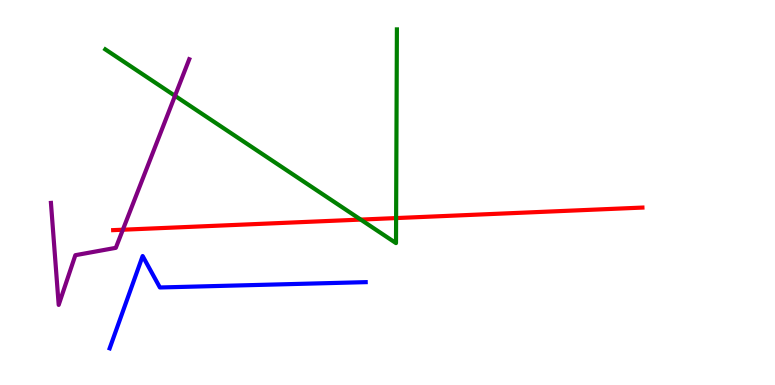[{'lines': ['blue', 'red'], 'intersections': []}, {'lines': ['green', 'red'], 'intersections': [{'x': 4.65, 'y': 4.3}, {'x': 5.11, 'y': 4.34}]}, {'lines': ['purple', 'red'], 'intersections': [{'x': 1.59, 'y': 4.03}]}, {'lines': ['blue', 'green'], 'intersections': []}, {'lines': ['blue', 'purple'], 'intersections': []}, {'lines': ['green', 'purple'], 'intersections': [{'x': 2.26, 'y': 7.51}]}]